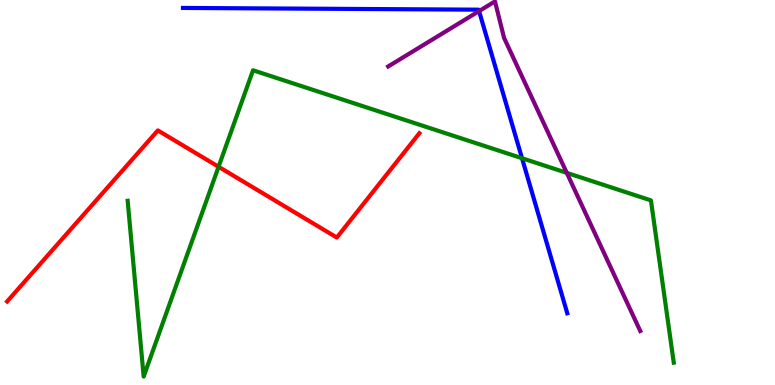[{'lines': ['blue', 'red'], 'intersections': []}, {'lines': ['green', 'red'], 'intersections': [{'x': 2.82, 'y': 5.67}]}, {'lines': ['purple', 'red'], 'intersections': []}, {'lines': ['blue', 'green'], 'intersections': [{'x': 6.74, 'y': 5.89}]}, {'lines': ['blue', 'purple'], 'intersections': [{'x': 6.18, 'y': 9.71}]}, {'lines': ['green', 'purple'], 'intersections': [{'x': 7.31, 'y': 5.51}]}]